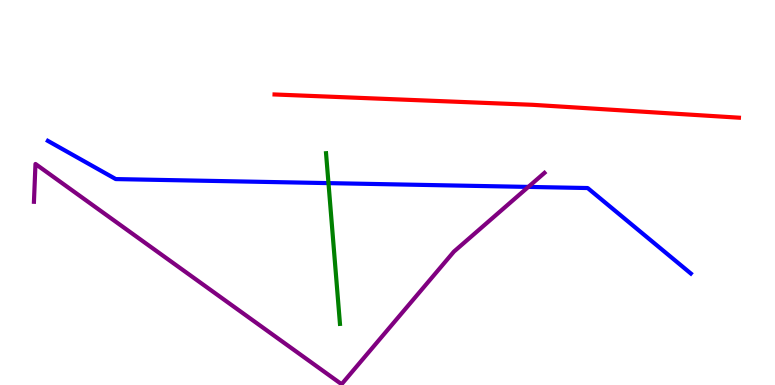[{'lines': ['blue', 'red'], 'intersections': []}, {'lines': ['green', 'red'], 'intersections': []}, {'lines': ['purple', 'red'], 'intersections': []}, {'lines': ['blue', 'green'], 'intersections': [{'x': 4.24, 'y': 5.24}]}, {'lines': ['blue', 'purple'], 'intersections': [{'x': 6.82, 'y': 5.15}]}, {'lines': ['green', 'purple'], 'intersections': []}]